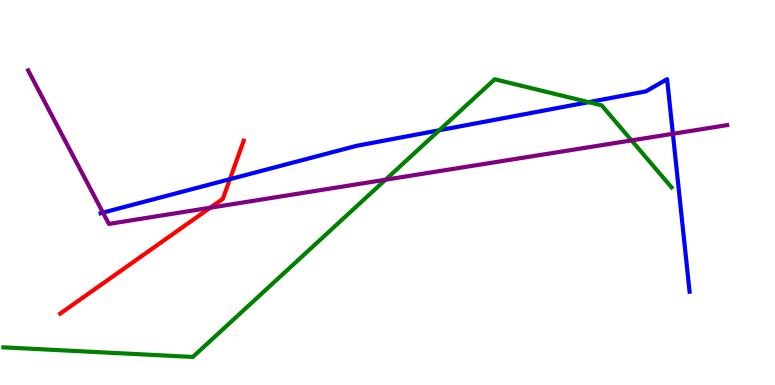[{'lines': ['blue', 'red'], 'intersections': [{'x': 2.97, 'y': 5.35}]}, {'lines': ['green', 'red'], 'intersections': []}, {'lines': ['purple', 'red'], 'intersections': [{'x': 2.71, 'y': 4.6}]}, {'lines': ['blue', 'green'], 'intersections': [{'x': 5.67, 'y': 6.62}, {'x': 7.6, 'y': 7.35}]}, {'lines': ['blue', 'purple'], 'intersections': [{'x': 1.33, 'y': 4.48}, {'x': 8.68, 'y': 6.52}]}, {'lines': ['green', 'purple'], 'intersections': [{'x': 4.97, 'y': 5.33}, {'x': 8.15, 'y': 6.35}]}]